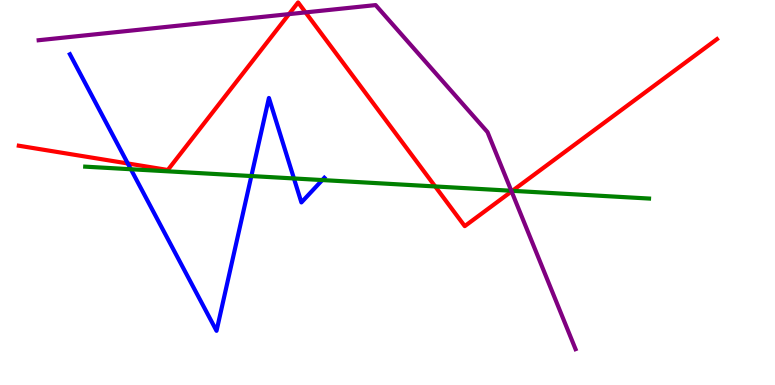[{'lines': ['blue', 'red'], 'intersections': [{'x': 1.65, 'y': 5.75}]}, {'lines': ['green', 'red'], 'intersections': [{'x': 5.62, 'y': 5.16}, {'x': 6.61, 'y': 5.04}]}, {'lines': ['purple', 'red'], 'intersections': [{'x': 3.73, 'y': 9.63}, {'x': 3.94, 'y': 9.68}, {'x': 6.6, 'y': 5.03}]}, {'lines': ['blue', 'green'], 'intersections': [{'x': 1.69, 'y': 5.6}, {'x': 3.24, 'y': 5.43}, {'x': 3.79, 'y': 5.36}, {'x': 4.16, 'y': 5.32}]}, {'lines': ['blue', 'purple'], 'intersections': []}, {'lines': ['green', 'purple'], 'intersections': [{'x': 6.6, 'y': 5.05}]}]